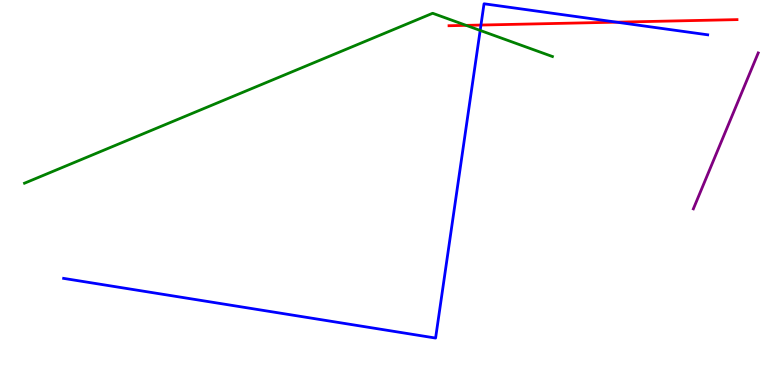[{'lines': ['blue', 'red'], 'intersections': [{'x': 6.21, 'y': 9.35}, {'x': 7.96, 'y': 9.42}]}, {'lines': ['green', 'red'], 'intersections': [{'x': 6.01, 'y': 9.34}]}, {'lines': ['purple', 'red'], 'intersections': []}, {'lines': ['blue', 'green'], 'intersections': [{'x': 6.2, 'y': 9.21}]}, {'lines': ['blue', 'purple'], 'intersections': []}, {'lines': ['green', 'purple'], 'intersections': []}]